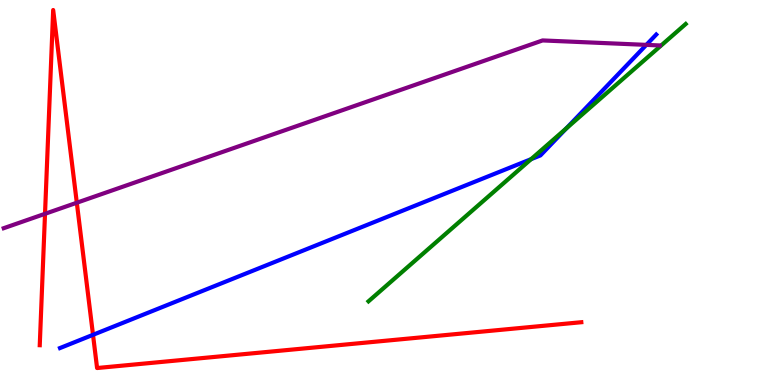[{'lines': ['blue', 'red'], 'intersections': [{'x': 1.2, 'y': 1.3}]}, {'lines': ['green', 'red'], 'intersections': []}, {'lines': ['purple', 'red'], 'intersections': [{'x': 0.581, 'y': 4.45}, {'x': 0.991, 'y': 4.73}]}, {'lines': ['blue', 'green'], 'intersections': [{'x': 6.85, 'y': 5.87}, {'x': 7.31, 'y': 6.67}]}, {'lines': ['blue', 'purple'], 'intersections': [{'x': 8.34, 'y': 8.83}]}, {'lines': ['green', 'purple'], 'intersections': []}]